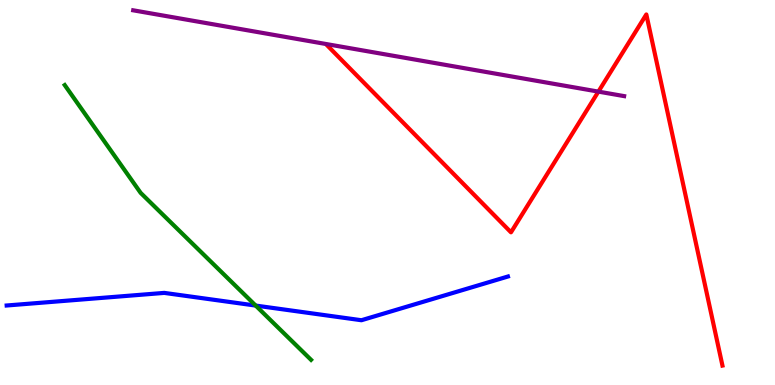[{'lines': ['blue', 'red'], 'intersections': []}, {'lines': ['green', 'red'], 'intersections': []}, {'lines': ['purple', 'red'], 'intersections': [{'x': 7.72, 'y': 7.62}]}, {'lines': ['blue', 'green'], 'intersections': [{'x': 3.3, 'y': 2.06}]}, {'lines': ['blue', 'purple'], 'intersections': []}, {'lines': ['green', 'purple'], 'intersections': []}]